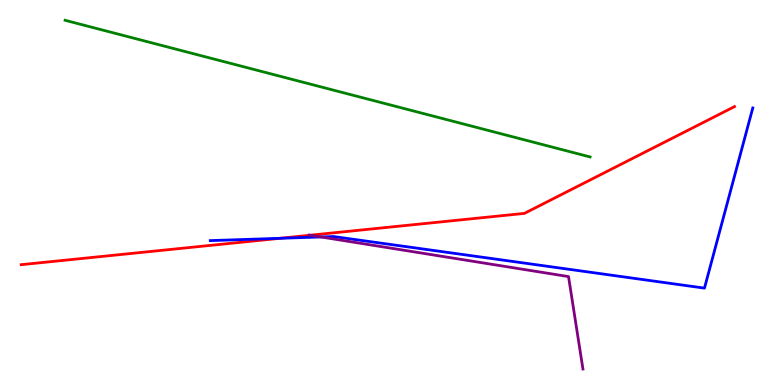[{'lines': ['blue', 'red'], 'intersections': [{'x': 3.61, 'y': 3.81}]}, {'lines': ['green', 'red'], 'intersections': []}, {'lines': ['purple', 'red'], 'intersections': [{'x': 4.0, 'y': 3.89}]}, {'lines': ['blue', 'green'], 'intersections': []}, {'lines': ['blue', 'purple'], 'intersections': [{'x': 4.14, 'y': 3.85}]}, {'lines': ['green', 'purple'], 'intersections': []}]